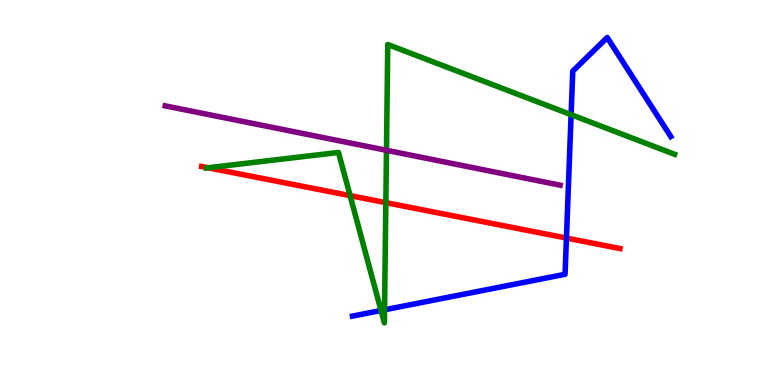[{'lines': ['blue', 'red'], 'intersections': [{'x': 7.31, 'y': 3.82}]}, {'lines': ['green', 'red'], 'intersections': [{'x': 2.68, 'y': 5.64}, {'x': 4.52, 'y': 4.92}, {'x': 4.98, 'y': 4.74}]}, {'lines': ['purple', 'red'], 'intersections': []}, {'lines': ['blue', 'green'], 'intersections': [{'x': 4.92, 'y': 1.94}, {'x': 4.96, 'y': 1.95}, {'x': 7.37, 'y': 7.02}]}, {'lines': ['blue', 'purple'], 'intersections': []}, {'lines': ['green', 'purple'], 'intersections': [{'x': 4.99, 'y': 6.1}]}]